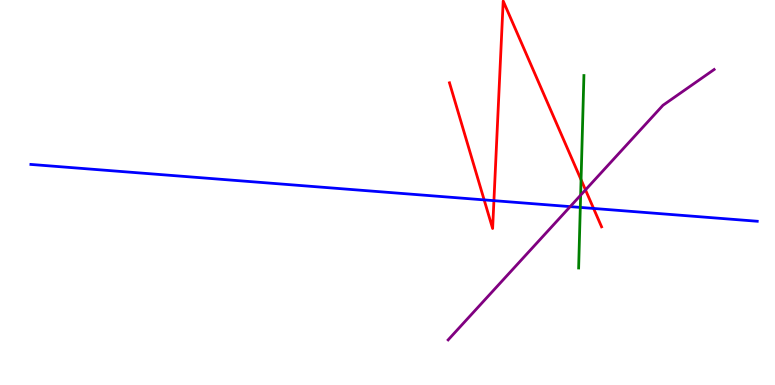[{'lines': ['blue', 'red'], 'intersections': [{'x': 6.25, 'y': 4.81}, {'x': 6.37, 'y': 4.79}, {'x': 7.66, 'y': 4.59}]}, {'lines': ['green', 'red'], 'intersections': [{'x': 7.5, 'y': 5.33}]}, {'lines': ['purple', 'red'], 'intersections': [{'x': 7.55, 'y': 5.07}]}, {'lines': ['blue', 'green'], 'intersections': [{'x': 7.49, 'y': 4.61}]}, {'lines': ['blue', 'purple'], 'intersections': [{'x': 7.36, 'y': 4.63}]}, {'lines': ['green', 'purple'], 'intersections': [{'x': 7.49, 'y': 4.93}]}]